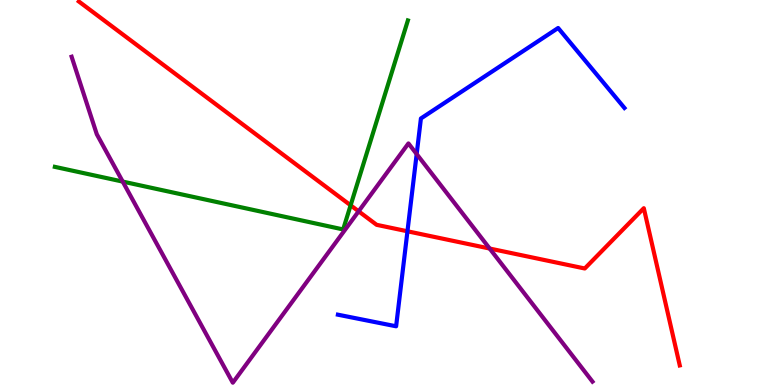[{'lines': ['blue', 'red'], 'intersections': [{'x': 5.26, 'y': 3.99}]}, {'lines': ['green', 'red'], 'intersections': [{'x': 4.52, 'y': 4.67}]}, {'lines': ['purple', 'red'], 'intersections': [{'x': 4.63, 'y': 4.51}, {'x': 6.32, 'y': 3.54}]}, {'lines': ['blue', 'green'], 'intersections': []}, {'lines': ['blue', 'purple'], 'intersections': [{'x': 5.38, 'y': 6.0}]}, {'lines': ['green', 'purple'], 'intersections': [{'x': 1.58, 'y': 5.28}]}]